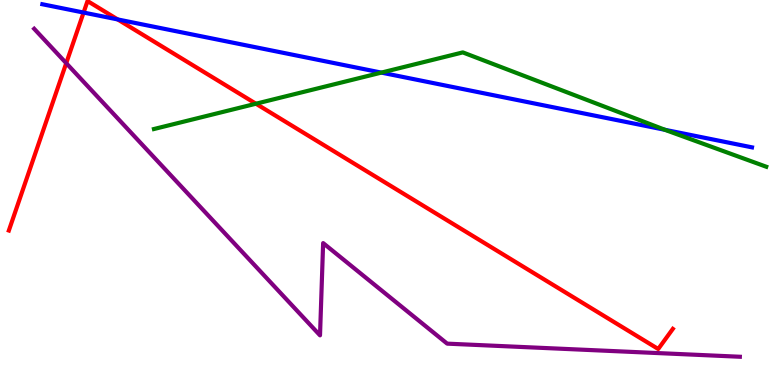[{'lines': ['blue', 'red'], 'intersections': [{'x': 1.08, 'y': 9.67}, {'x': 1.52, 'y': 9.5}]}, {'lines': ['green', 'red'], 'intersections': [{'x': 3.3, 'y': 7.31}]}, {'lines': ['purple', 'red'], 'intersections': [{'x': 0.855, 'y': 8.36}]}, {'lines': ['blue', 'green'], 'intersections': [{'x': 4.92, 'y': 8.11}, {'x': 8.58, 'y': 6.63}]}, {'lines': ['blue', 'purple'], 'intersections': []}, {'lines': ['green', 'purple'], 'intersections': []}]